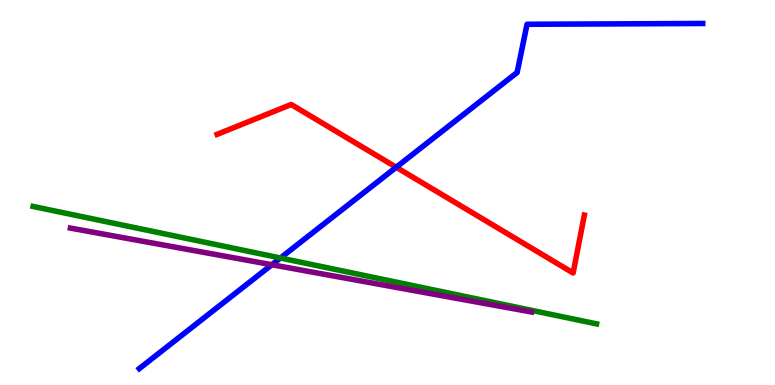[{'lines': ['blue', 'red'], 'intersections': [{'x': 5.11, 'y': 5.66}]}, {'lines': ['green', 'red'], 'intersections': []}, {'lines': ['purple', 'red'], 'intersections': []}, {'lines': ['blue', 'green'], 'intersections': [{'x': 3.62, 'y': 3.3}]}, {'lines': ['blue', 'purple'], 'intersections': [{'x': 3.51, 'y': 3.12}]}, {'lines': ['green', 'purple'], 'intersections': []}]